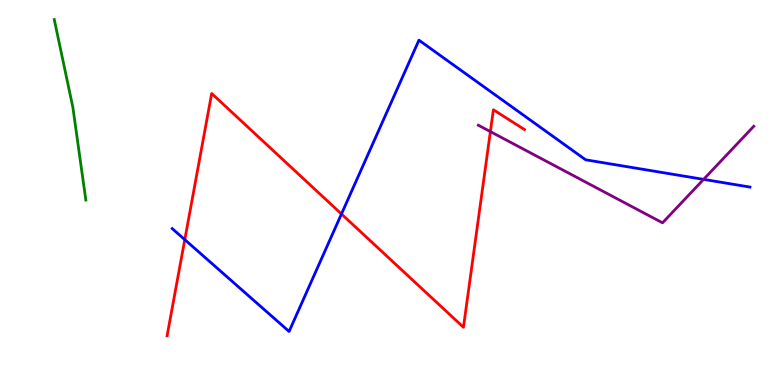[{'lines': ['blue', 'red'], 'intersections': [{'x': 2.38, 'y': 3.78}, {'x': 4.41, 'y': 4.44}]}, {'lines': ['green', 'red'], 'intersections': []}, {'lines': ['purple', 'red'], 'intersections': [{'x': 6.33, 'y': 6.58}]}, {'lines': ['blue', 'green'], 'intersections': []}, {'lines': ['blue', 'purple'], 'intersections': [{'x': 9.08, 'y': 5.34}]}, {'lines': ['green', 'purple'], 'intersections': []}]